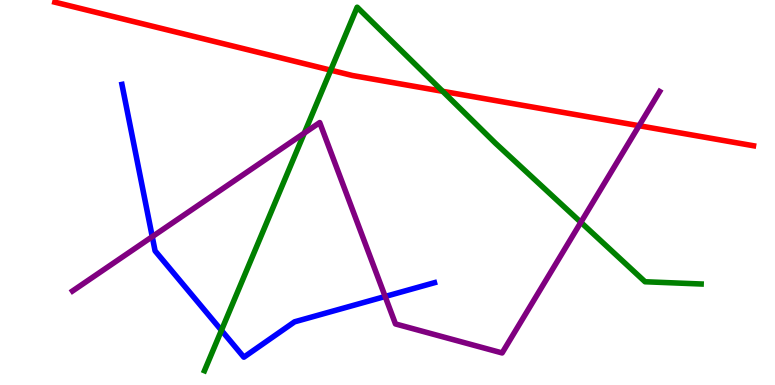[{'lines': ['blue', 'red'], 'intersections': []}, {'lines': ['green', 'red'], 'intersections': [{'x': 4.27, 'y': 8.18}, {'x': 5.71, 'y': 7.63}]}, {'lines': ['purple', 'red'], 'intersections': [{'x': 8.25, 'y': 6.73}]}, {'lines': ['blue', 'green'], 'intersections': [{'x': 2.86, 'y': 1.42}]}, {'lines': ['blue', 'purple'], 'intersections': [{'x': 1.96, 'y': 3.85}, {'x': 4.97, 'y': 2.3}]}, {'lines': ['green', 'purple'], 'intersections': [{'x': 3.93, 'y': 6.54}, {'x': 7.49, 'y': 4.23}]}]